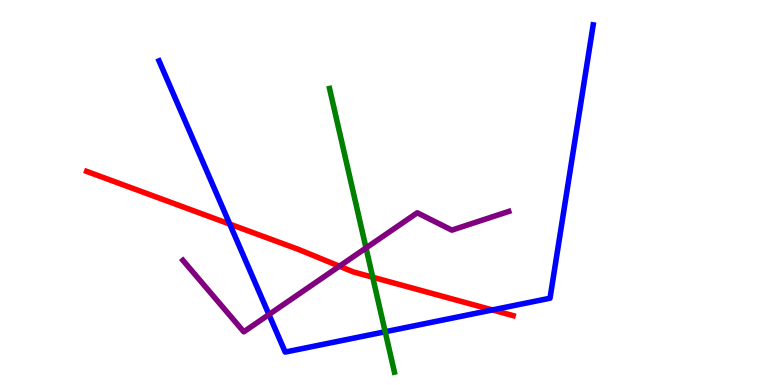[{'lines': ['blue', 'red'], 'intersections': [{'x': 2.96, 'y': 4.18}, {'x': 6.35, 'y': 1.95}]}, {'lines': ['green', 'red'], 'intersections': [{'x': 4.81, 'y': 2.8}]}, {'lines': ['purple', 'red'], 'intersections': [{'x': 4.38, 'y': 3.09}]}, {'lines': ['blue', 'green'], 'intersections': [{'x': 4.97, 'y': 1.38}]}, {'lines': ['blue', 'purple'], 'intersections': [{'x': 3.47, 'y': 1.83}]}, {'lines': ['green', 'purple'], 'intersections': [{'x': 4.72, 'y': 3.56}]}]